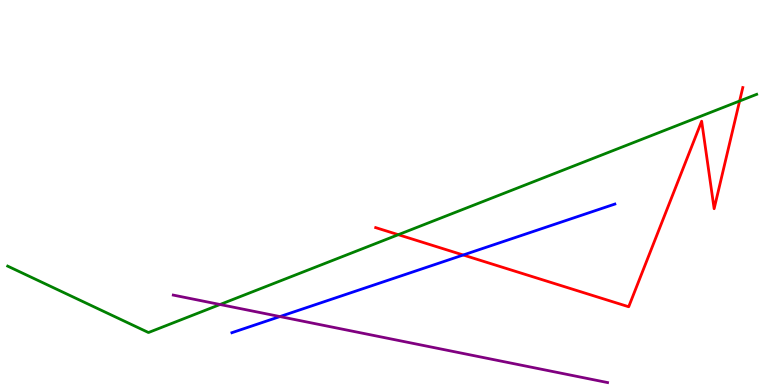[{'lines': ['blue', 'red'], 'intersections': [{'x': 5.98, 'y': 3.38}]}, {'lines': ['green', 'red'], 'intersections': [{'x': 5.14, 'y': 3.9}, {'x': 9.54, 'y': 7.38}]}, {'lines': ['purple', 'red'], 'intersections': []}, {'lines': ['blue', 'green'], 'intersections': []}, {'lines': ['blue', 'purple'], 'intersections': [{'x': 3.61, 'y': 1.78}]}, {'lines': ['green', 'purple'], 'intersections': [{'x': 2.84, 'y': 2.09}]}]